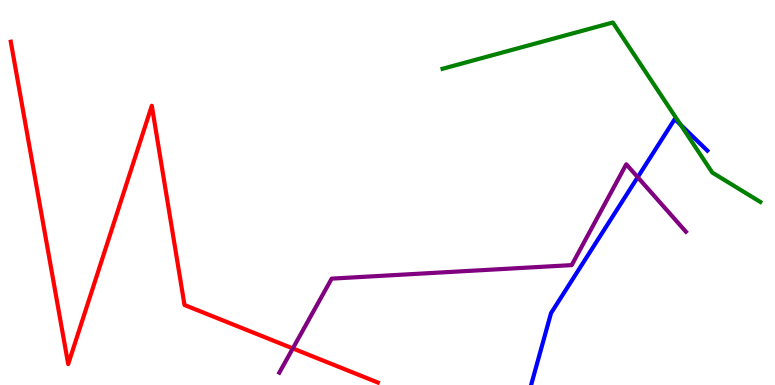[{'lines': ['blue', 'red'], 'intersections': []}, {'lines': ['green', 'red'], 'intersections': []}, {'lines': ['purple', 'red'], 'intersections': [{'x': 3.78, 'y': 0.95}]}, {'lines': ['blue', 'green'], 'intersections': [{'x': 8.78, 'y': 6.76}]}, {'lines': ['blue', 'purple'], 'intersections': [{'x': 8.23, 'y': 5.4}]}, {'lines': ['green', 'purple'], 'intersections': []}]